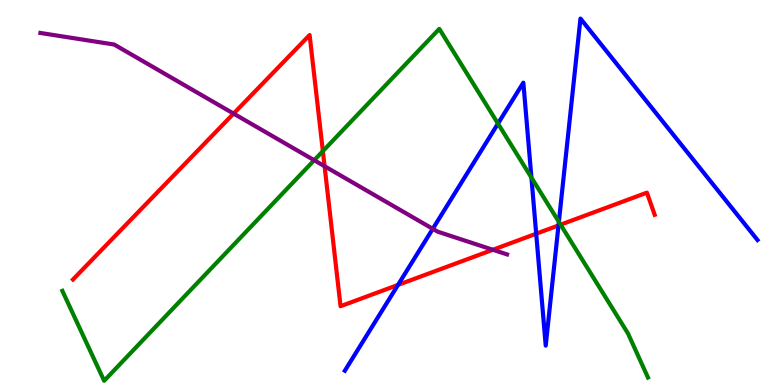[{'lines': ['blue', 'red'], 'intersections': [{'x': 5.14, 'y': 2.6}, {'x': 6.92, 'y': 3.93}, {'x': 7.21, 'y': 4.14}]}, {'lines': ['green', 'red'], 'intersections': [{'x': 4.17, 'y': 6.07}, {'x': 7.23, 'y': 4.16}]}, {'lines': ['purple', 'red'], 'intersections': [{'x': 3.01, 'y': 7.05}, {'x': 4.19, 'y': 5.68}, {'x': 6.36, 'y': 3.51}]}, {'lines': ['blue', 'green'], 'intersections': [{'x': 6.43, 'y': 6.79}, {'x': 6.86, 'y': 5.39}, {'x': 7.21, 'y': 4.24}]}, {'lines': ['blue', 'purple'], 'intersections': [{'x': 5.58, 'y': 4.06}]}, {'lines': ['green', 'purple'], 'intersections': [{'x': 4.05, 'y': 5.84}]}]